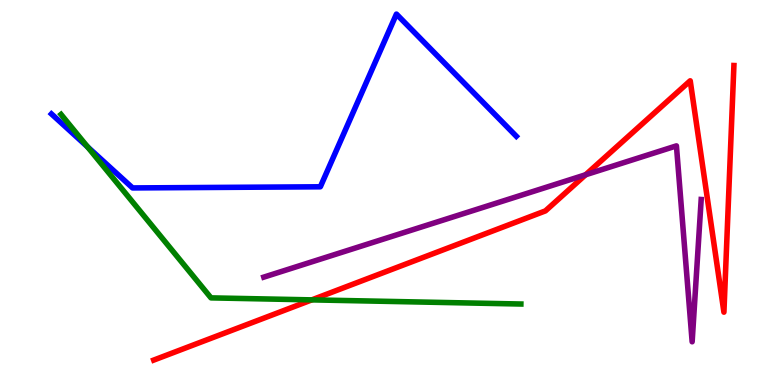[{'lines': ['blue', 'red'], 'intersections': []}, {'lines': ['green', 'red'], 'intersections': [{'x': 4.02, 'y': 2.21}]}, {'lines': ['purple', 'red'], 'intersections': [{'x': 7.56, 'y': 5.46}]}, {'lines': ['blue', 'green'], 'intersections': [{'x': 1.13, 'y': 6.19}]}, {'lines': ['blue', 'purple'], 'intersections': []}, {'lines': ['green', 'purple'], 'intersections': []}]